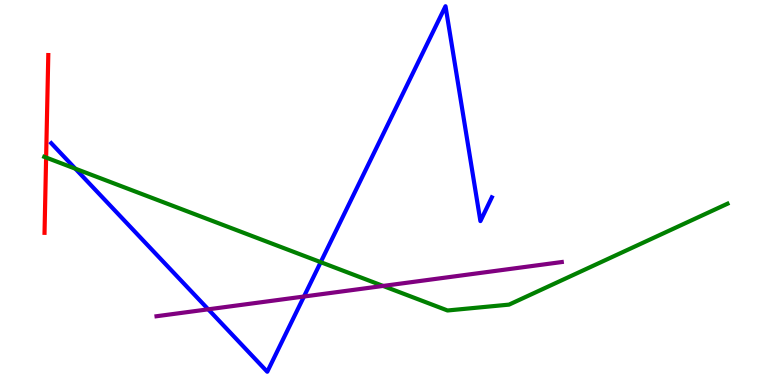[{'lines': ['blue', 'red'], 'intersections': []}, {'lines': ['green', 'red'], 'intersections': [{'x': 0.595, 'y': 5.91}]}, {'lines': ['purple', 'red'], 'intersections': []}, {'lines': ['blue', 'green'], 'intersections': [{'x': 0.972, 'y': 5.62}, {'x': 4.14, 'y': 3.19}]}, {'lines': ['blue', 'purple'], 'intersections': [{'x': 2.69, 'y': 1.97}, {'x': 3.92, 'y': 2.3}]}, {'lines': ['green', 'purple'], 'intersections': [{'x': 4.94, 'y': 2.57}]}]